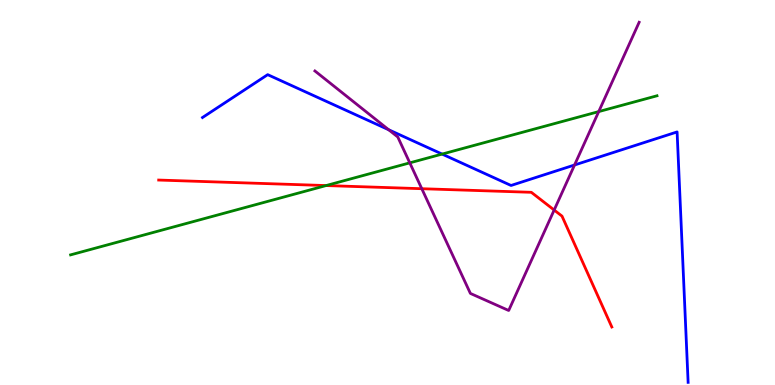[{'lines': ['blue', 'red'], 'intersections': []}, {'lines': ['green', 'red'], 'intersections': [{'x': 4.21, 'y': 5.18}]}, {'lines': ['purple', 'red'], 'intersections': [{'x': 5.44, 'y': 5.1}, {'x': 7.15, 'y': 4.54}]}, {'lines': ['blue', 'green'], 'intersections': [{'x': 5.7, 'y': 6.0}]}, {'lines': ['blue', 'purple'], 'intersections': [{'x': 5.02, 'y': 6.63}, {'x': 7.41, 'y': 5.71}]}, {'lines': ['green', 'purple'], 'intersections': [{'x': 5.29, 'y': 5.77}, {'x': 7.73, 'y': 7.1}]}]